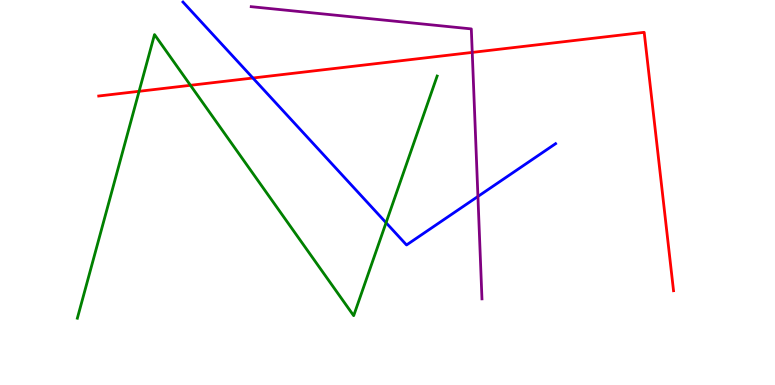[{'lines': ['blue', 'red'], 'intersections': [{'x': 3.26, 'y': 7.97}]}, {'lines': ['green', 'red'], 'intersections': [{'x': 1.79, 'y': 7.63}, {'x': 2.46, 'y': 7.78}]}, {'lines': ['purple', 'red'], 'intersections': [{'x': 6.09, 'y': 8.64}]}, {'lines': ['blue', 'green'], 'intersections': [{'x': 4.98, 'y': 4.22}]}, {'lines': ['blue', 'purple'], 'intersections': [{'x': 6.17, 'y': 4.9}]}, {'lines': ['green', 'purple'], 'intersections': []}]